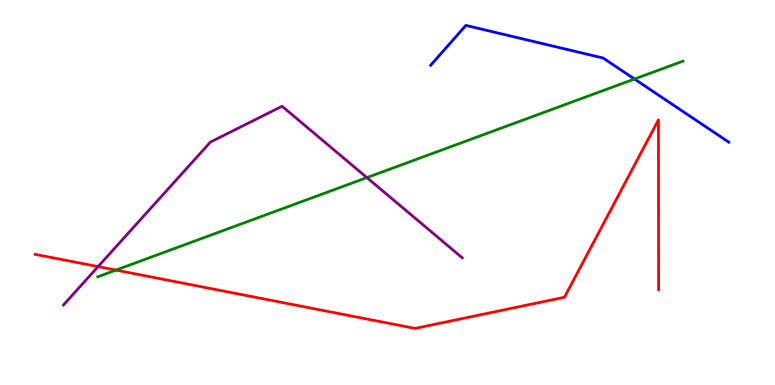[{'lines': ['blue', 'red'], 'intersections': []}, {'lines': ['green', 'red'], 'intersections': [{'x': 1.5, 'y': 2.99}]}, {'lines': ['purple', 'red'], 'intersections': [{'x': 1.27, 'y': 3.08}]}, {'lines': ['blue', 'green'], 'intersections': [{'x': 8.19, 'y': 7.95}]}, {'lines': ['blue', 'purple'], 'intersections': []}, {'lines': ['green', 'purple'], 'intersections': [{'x': 4.73, 'y': 5.39}]}]